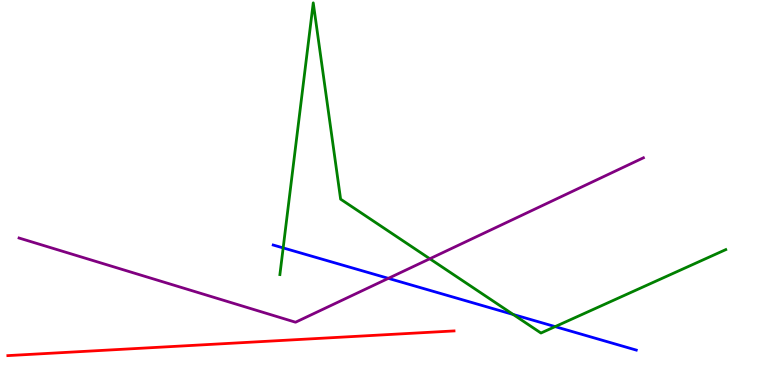[{'lines': ['blue', 'red'], 'intersections': []}, {'lines': ['green', 'red'], 'intersections': []}, {'lines': ['purple', 'red'], 'intersections': []}, {'lines': ['blue', 'green'], 'intersections': [{'x': 3.65, 'y': 3.56}, {'x': 6.62, 'y': 1.83}, {'x': 7.16, 'y': 1.52}]}, {'lines': ['blue', 'purple'], 'intersections': [{'x': 5.01, 'y': 2.77}]}, {'lines': ['green', 'purple'], 'intersections': [{'x': 5.55, 'y': 3.28}]}]